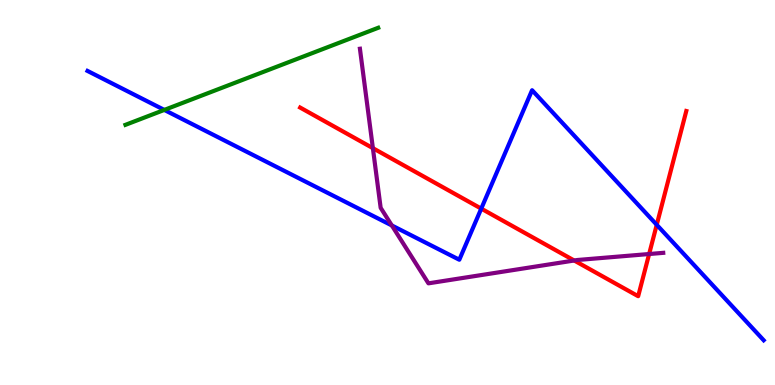[{'lines': ['blue', 'red'], 'intersections': [{'x': 6.21, 'y': 4.58}, {'x': 8.47, 'y': 4.16}]}, {'lines': ['green', 'red'], 'intersections': []}, {'lines': ['purple', 'red'], 'intersections': [{'x': 4.81, 'y': 6.15}, {'x': 7.41, 'y': 3.23}, {'x': 8.38, 'y': 3.4}]}, {'lines': ['blue', 'green'], 'intersections': [{'x': 2.12, 'y': 7.14}]}, {'lines': ['blue', 'purple'], 'intersections': [{'x': 5.06, 'y': 4.14}]}, {'lines': ['green', 'purple'], 'intersections': []}]